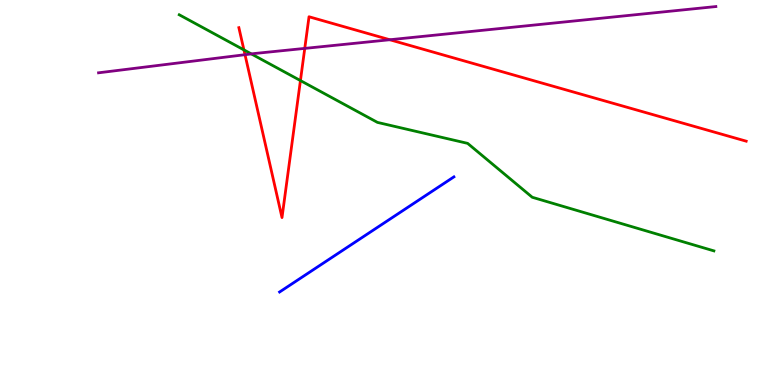[{'lines': ['blue', 'red'], 'intersections': []}, {'lines': ['green', 'red'], 'intersections': [{'x': 3.15, 'y': 8.7}, {'x': 3.88, 'y': 7.91}]}, {'lines': ['purple', 'red'], 'intersections': [{'x': 3.16, 'y': 8.58}, {'x': 3.93, 'y': 8.74}, {'x': 5.03, 'y': 8.97}]}, {'lines': ['blue', 'green'], 'intersections': []}, {'lines': ['blue', 'purple'], 'intersections': []}, {'lines': ['green', 'purple'], 'intersections': [{'x': 3.24, 'y': 8.6}]}]